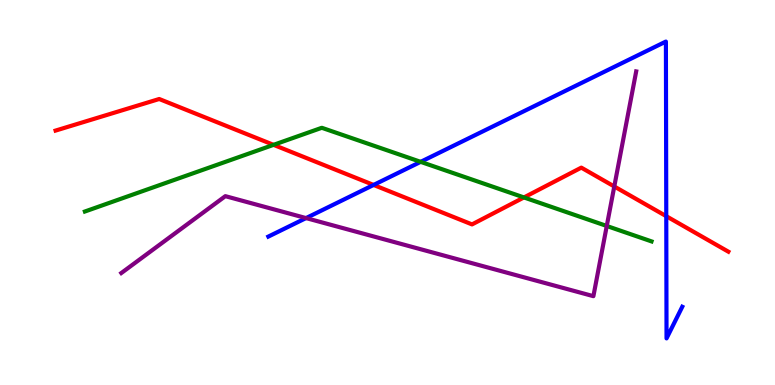[{'lines': ['blue', 'red'], 'intersections': [{'x': 4.82, 'y': 5.2}, {'x': 8.6, 'y': 4.38}]}, {'lines': ['green', 'red'], 'intersections': [{'x': 3.53, 'y': 6.24}, {'x': 6.76, 'y': 4.87}]}, {'lines': ['purple', 'red'], 'intersections': [{'x': 7.93, 'y': 5.16}]}, {'lines': ['blue', 'green'], 'intersections': [{'x': 5.43, 'y': 5.8}]}, {'lines': ['blue', 'purple'], 'intersections': [{'x': 3.95, 'y': 4.34}]}, {'lines': ['green', 'purple'], 'intersections': [{'x': 7.83, 'y': 4.13}]}]